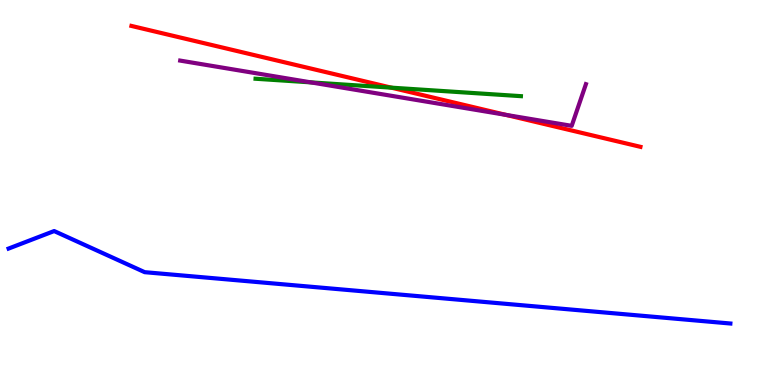[{'lines': ['blue', 'red'], 'intersections': []}, {'lines': ['green', 'red'], 'intersections': [{'x': 5.05, 'y': 7.72}]}, {'lines': ['purple', 'red'], 'intersections': [{'x': 6.53, 'y': 7.02}]}, {'lines': ['blue', 'green'], 'intersections': []}, {'lines': ['blue', 'purple'], 'intersections': []}, {'lines': ['green', 'purple'], 'intersections': [{'x': 4.01, 'y': 7.86}]}]